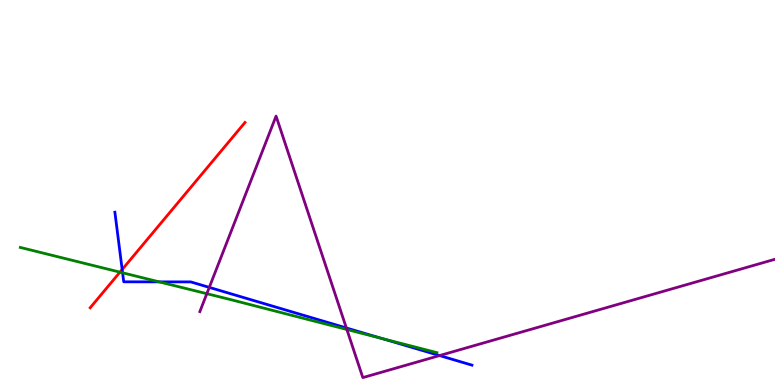[{'lines': ['blue', 'red'], 'intersections': [{'x': 1.58, 'y': 3.0}]}, {'lines': ['green', 'red'], 'intersections': [{'x': 1.55, 'y': 2.93}]}, {'lines': ['purple', 'red'], 'intersections': []}, {'lines': ['blue', 'green'], 'intersections': [{'x': 1.58, 'y': 2.91}, {'x': 2.05, 'y': 2.68}, {'x': 4.93, 'y': 1.21}]}, {'lines': ['blue', 'purple'], 'intersections': [{'x': 2.7, 'y': 2.54}, {'x': 4.47, 'y': 1.48}, {'x': 5.67, 'y': 0.765}]}, {'lines': ['green', 'purple'], 'intersections': [{'x': 2.67, 'y': 2.37}, {'x': 4.48, 'y': 1.44}]}]